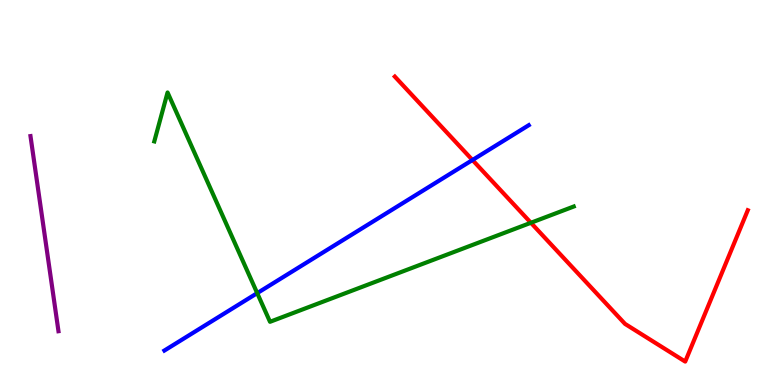[{'lines': ['blue', 'red'], 'intersections': [{'x': 6.1, 'y': 5.84}]}, {'lines': ['green', 'red'], 'intersections': [{'x': 6.85, 'y': 4.21}]}, {'lines': ['purple', 'red'], 'intersections': []}, {'lines': ['blue', 'green'], 'intersections': [{'x': 3.32, 'y': 2.39}]}, {'lines': ['blue', 'purple'], 'intersections': []}, {'lines': ['green', 'purple'], 'intersections': []}]